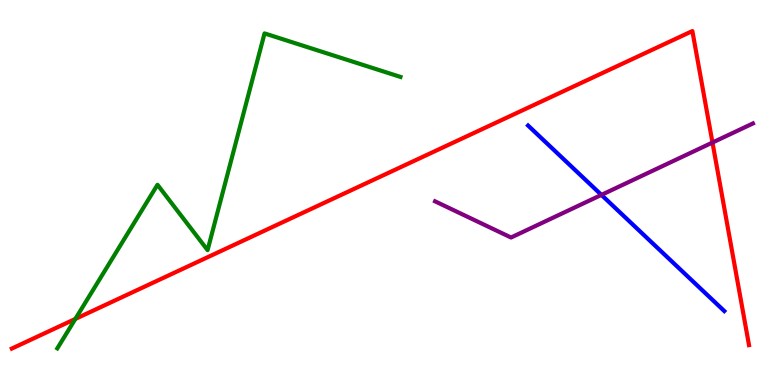[{'lines': ['blue', 'red'], 'intersections': []}, {'lines': ['green', 'red'], 'intersections': [{'x': 0.972, 'y': 1.72}]}, {'lines': ['purple', 'red'], 'intersections': [{'x': 9.19, 'y': 6.3}]}, {'lines': ['blue', 'green'], 'intersections': []}, {'lines': ['blue', 'purple'], 'intersections': [{'x': 7.76, 'y': 4.94}]}, {'lines': ['green', 'purple'], 'intersections': []}]